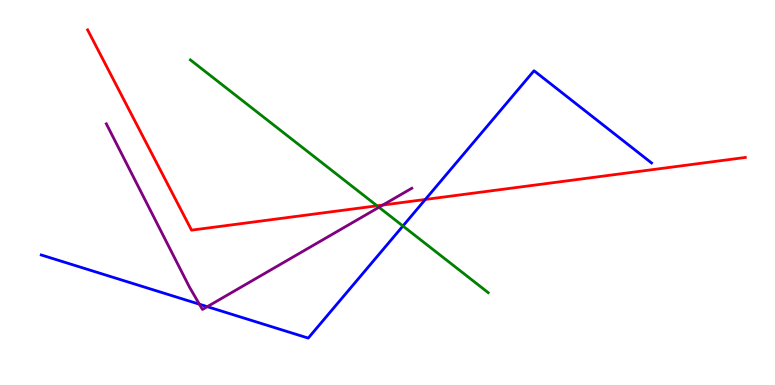[{'lines': ['blue', 'red'], 'intersections': [{'x': 5.49, 'y': 4.82}]}, {'lines': ['green', 'red'], 'intersections': [{'x': 4.87, 'y': 4.65}]}, {'lines': ['purple', 'red'], 'intersections': [{'x': 4.94, 'y': 4.67}]}, {'lines': ['blue', 'green'], 'intersections': [{'x': 5.2, 'y': 4.13}]}, {'lines': ['blue', 'purple'], 'intersections': [{'x': 2.57, 'y': 2.1}, {'x': 2.67, 'y': 2.03}]}, {'lines': ['green', 'purple'], 'intersections': [{'x': 4.89, 'y': 4.62}]}]